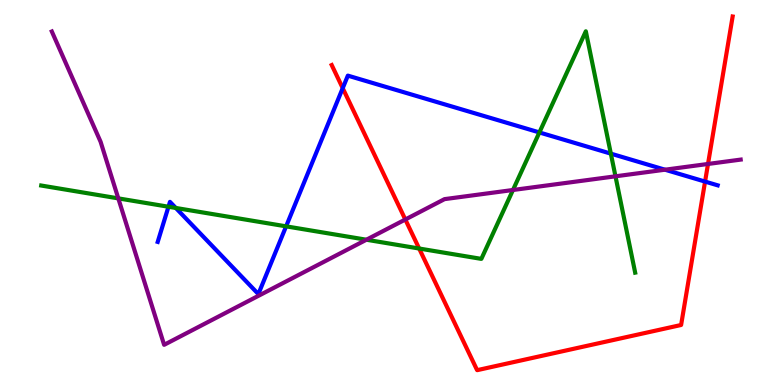[{'lines': ['blue', 'red'], 'intersections': [{'x': 4.42, 'y': 7.71}, {'x': 9.1, 'y': 5.28}]}, {'lines': ['green', 'red'], 'intersections': [{'x': 5.41, 'y': 3.54}]}, {'lines': ['purple', 'red'], 'intersections': [{'x': 5.23, 'y': 4.3}, {'x': 9.14, 'y': 5.74}]}, {'lines': ['blue', 'green'], 'intersections': [{'x': 2.17, 'y': 4.63}, {'x': 2.27, 'y': 4.6}, {'x': 3.69, 'y': 4.12}, {'x': 6.96, 'y': 6.56}, {'x': 7.88, 'y': 6.01}]}, {'lines': ['blue', 'purple'], 'intersections': [{'x': 8.58, 'y': 5.59}]}, {'lines': ['green', 'purple'], 'intersections': [{'x': 1.53, 'y': 4.85}, {'x': 4.73, 'y': 3.77}, {'x': 6.62, 'y': 5.07}, {'x': 7.94, 'y': 5.42}]}]